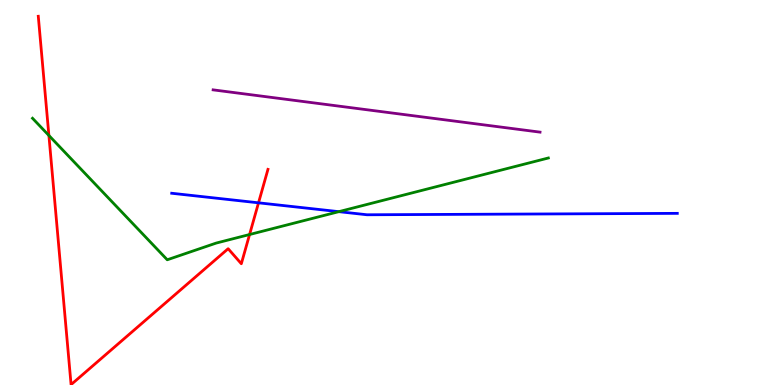[{'lines': ['blue', 'red'], 'intersections': [{'x': 3.34, 'y': 4.73}]}, {'lines': ['green', 'red'], 'intersections': [{'x': 0.631, 'y': 6.48}, {'x': 3.22, 'y': 3.91}]}, {'lines': ['purple', 'red'], 'intersections': []}, {'lines': ['blue', 'green'], 'intersections': [{'x': 4.37, 'y': 4.5}]}, {'lines': ['blue', 'purple'], 'intersections': []}, {'lines': ['green', 'purple'], 'intersections': []}]